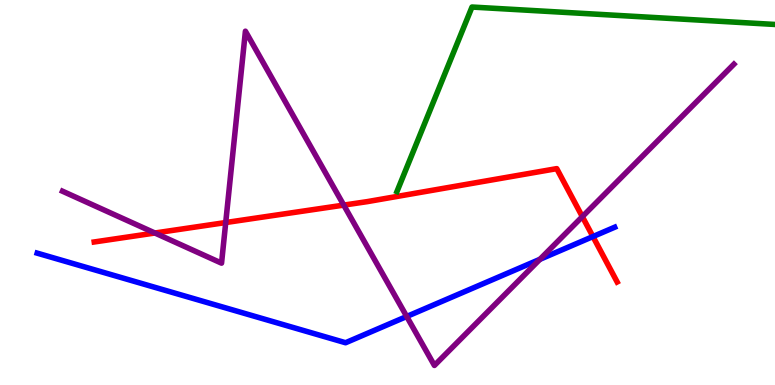[{'lines': ['blue', 'red'], 'intersections': [{'x': 7.65, 'y': 3.86}]}, {'lines': ['green', 'red'], 'intersections': []}, {'lines': ['purple', 'red'], 'intersections': [{'x': 2.0, 'y': 3.95}, {'x': 2.91, 'y': 4.22}, {'x': 4.44, 'y': 4.67}, {'x': 7.51, 'y': 4.37}]}, {'lines': ['blue', 'green'], 'intersections': []}, {'lines': ['blue', 'purple'], 'intersections': [{'x': 5.25, 'y': 1.78}, {'x': 6.97, 'y': 3.26}]}, {'lines': ['green', 'purple'], 'intersections': []}]